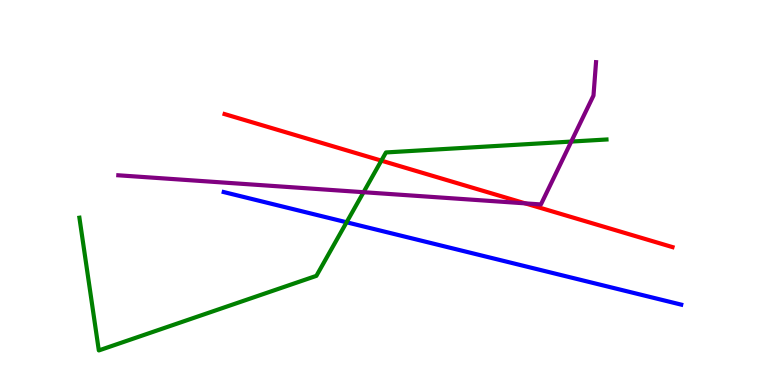[{'lines': ['blue', 'red'], 'intersections': []}, {'lines': ['green', 'red'], 'intersections': [{'x': 4.92, 'y': 5.83}]}, {'lines': ['purple', 'red'], 'intersections': [{'x': 6.78, 'y': 4.72}]}, {'lines': ['blue', 'green'], 'intersections': [{'x': 4.47, 'y': 4.23}]}, {'lines': ['blue', 'purple'], 'intersections': []}, {'lines': ['green', 'purple'], 'intersections': [{'x': 4.69, 'y': 5.01}, {'x': 7.37, 'y': 6.32}]}]